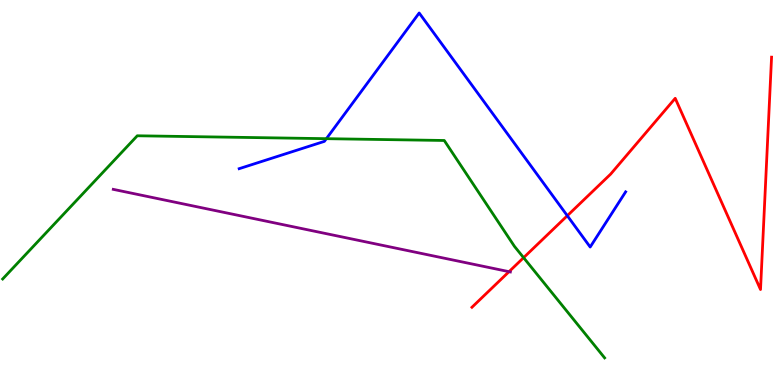[{'lines': ['blue', 'red'], 'intersections': [{'x': 7.32, 'y': 4.4}]}, {'lines': ['green', 'red'], 'intersections': [{'x': 6.76, 'y': 3.31}]}, {'lines': ['purple', 'red'], 'intersections': [{'x': 6.57, 'y': 2.94}]}, {'lines': ['blue', 'green'], 'intersections': [{'x': 4.21, 'y': 6.4}]}, {'lines': ['blue', 'purple'], 'intersections': []}, {'lines': ['green', 'purple'], 'intersections': []}]